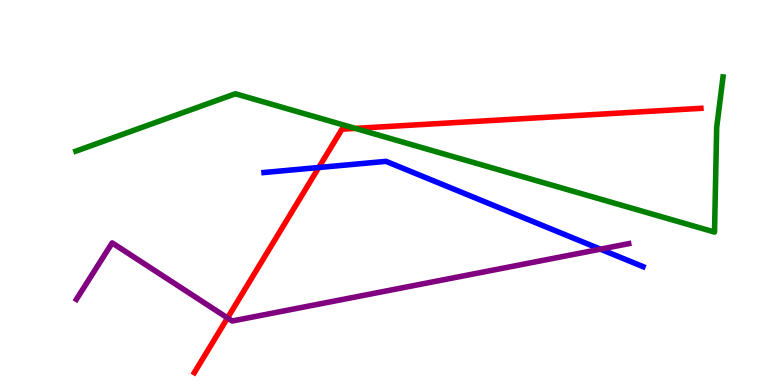[{'lines': ['blue', 'red'], 'intersections': [{'x': 4.11, 'y': 5.65}]}, {'lines': ['green', 'red'], 'intersections': [{'x': 4.58, 'y': 6.67}]}, {'lines': ['purple', 'red'], 'intersections': [{'x': 2.94, 'y': 1.74}]}, {'lines': ['blue', 'green'], 'intersections': []}, {'lines': ['blue', 'purple'], 'intersections': [{'x': 7.75, 'y': 3.53}]}, {'lines': ['green', 'purple'], 'intersections': []}]